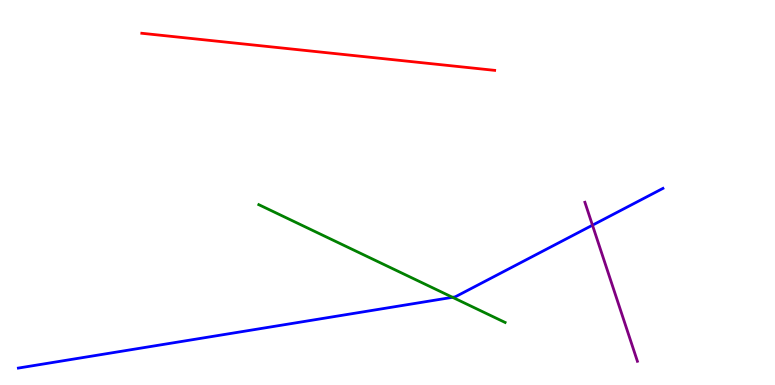[{'lines': ['blue', 'red'], 'intersections': []}, {'lines': ['green', 'red'], 'intersections': []}, {'lines': ['purple', 'red'], 'intersections': []}, {'lines': ['blue', 'green'], 'intersections': [{'x': 5.84, 'y': 2.28}]}, {'lines': ['blue', 'purple'], 'intersections': [{'x': 7.64, 'y': 4.15}]}, {'lines': ['green', 'purple'], 'intersections': []}]